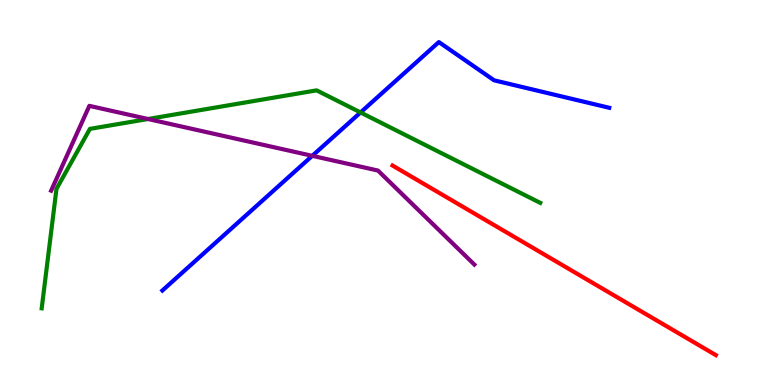[{'lines': ['blue', 'red'], 'intersections': []}, {'lines': ['green', 'red'], 'intersections': []}, {'lines': ['purple', 'red'], 'intersections': []}, {'lines': ['blue', 'green'], 'intersections': [{'x': 4.65, 'y': 7.08}]}, {'lines': ['blue', 'purple'], 'intersections': [{'x': 4.03, 'y': 5.95}]}, {'lines': ['green', 'purple'], 'intersections': [{'x': 1.91, 'y': 6.91}]}]